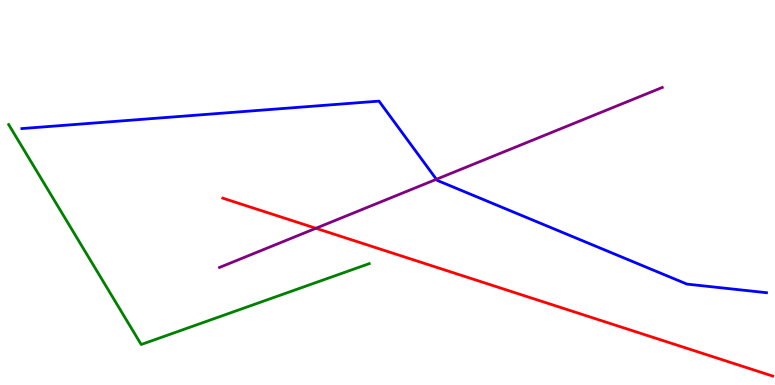[{'lines': ['blue', 'red'], 'intersections': []}, {'lines': ['green', 'red'], 'intersections': []}, {'lines': ['purple', 'red'], 'intersections': [{'x': 4.08, 'y': 4.07}]}, {'lines': ['blue', 'green'], 'intersections': []}, {'lines': ['blue', 'purple'], 'intersections': [{'x': 5.63, 'y': 5.34}]}, {'lines': ['green', 'purple'], 'intersections': []}]